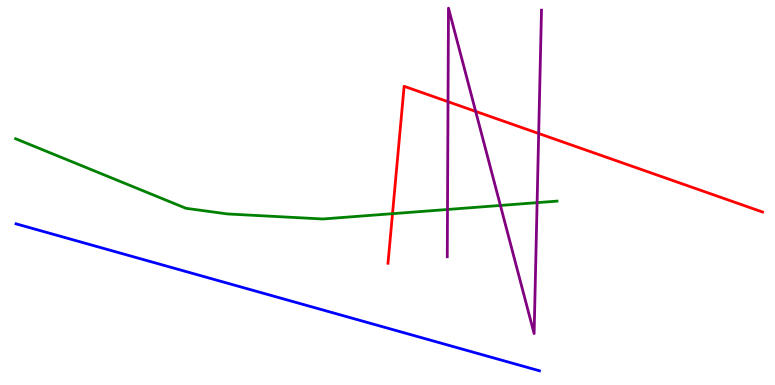[{'lines': ['blue', 'red'], 'intersections': []}, {'lines': ['green', 'red'], 'intersections': [{'x': 5.06, 'y': 4.45}]}, {'lines': ['purple', 'red'], 'intersections': [{'x': 5.78, 'y': 7.36}, {'x': 6.14, 'y': 7.11}, {'x': 6.95, 'y': 6.53}]}, {'lines': ['blue', 'green'], 'intersections': []}, {'lines': ['blue', 'purple'], 'intersections': []}, {'lines': ['green', 'purple'], 'intersections': [{'x': 5.77, 'y': 4.56}, {'x': 6.46, 'y': 4.66}, {'x': 6.93, 'y': 4.74}]}]